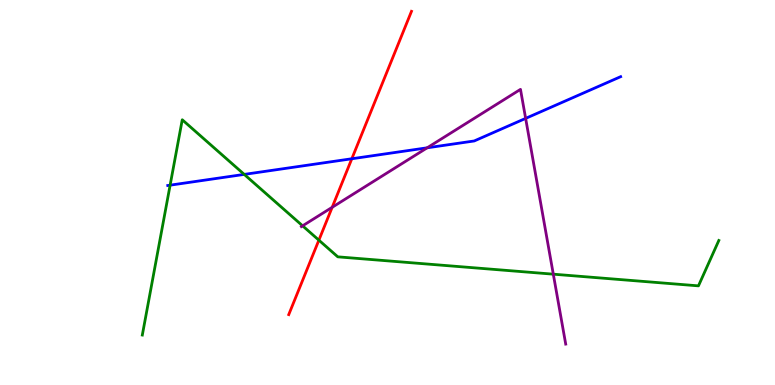[{'lines': ['blue', 'red'], 'intersections': [{'x': 4.54, 'y': 5.88}]}, {'lines': ['green', 'red'], 'intersections': [{'x': 4.11, 'y': 3.76}]}, {'lines': ['purple', 'red'], 'intersections': [{'x': 4.29, 'y': 4.62}]}, {'lines': ['blue', 'green'], 'intersections': [{'x': 2.2, 'y': 5.19}, {'x': 3.15, 'y': 5.47}]}, {'lines': ['blue', 'purple'], 'intersections': [{'x': 5.51, 'y': 6.16}, {'x': 6.78, 'y': 6.92}]}, {'lines': ['green', 'purple'], 'intersections': [{'x': 3.9, 'y': 4.13}, {'x': 7.14, 'y': 2.88}]}]